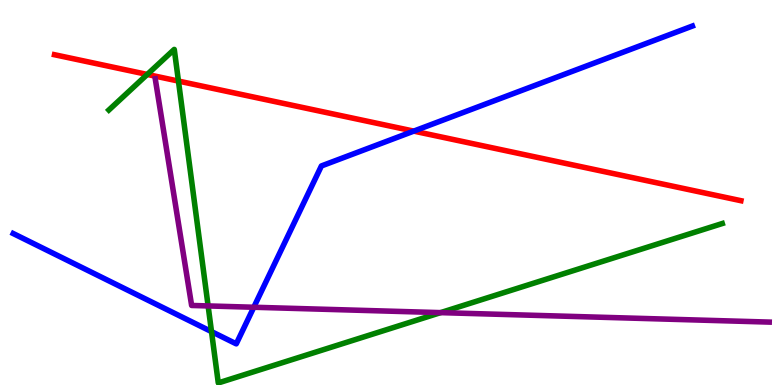[{'lines': ['blue', 'red'], 'intersections': [{'x': 5.34, 'y': 6.59}]}, {'lines': ['green', 'red'], 'intersections': [{'x': 1.9, 'y': 8.07}, {'x': 2.3, 'y': 7.89}]}, {'lines': ['purple', 'red'], 'intersections': []}, {'lines': ['blue', 'green'], 'intersections': [{'x': 2.73, 'y': 1.39}]}, {'lines': ['blue', 'purple'], 'intersections': [{'x': 3.27, 'y': 2.02}]}, {'lines': ['green', 'purple'], 'intersections': [{'x': 2.69, 'y': 2.05}, {'x': 5.68, 'y': 1.88}]}]